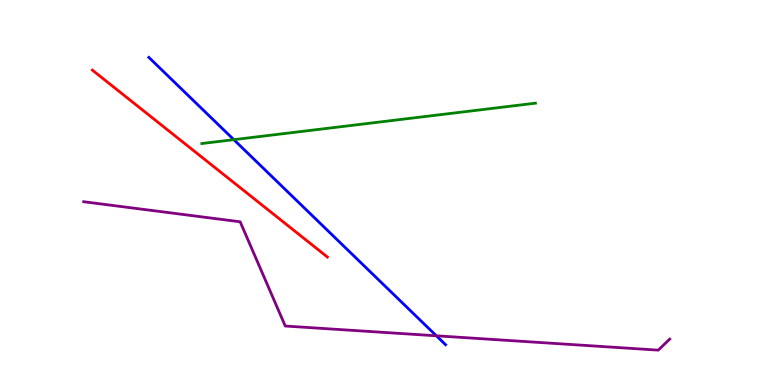[{'lines': ['blue', 'red'], 'intersections': []}, {'lines': ['green', 'red'], 'intersections': []}, {'lines': ['purple', 'red'], 'intersections': []}, {'lines': ['blue', 'green'], 'intersections': [{'x': 3.02, 'y': 6.37}]}, {'lines': ['blue', 'purple'], 'intersections': [{'x': 5.63, 'y': 1.28}]}, {'lines': ['green', 'purple'], 'intersections': []}]